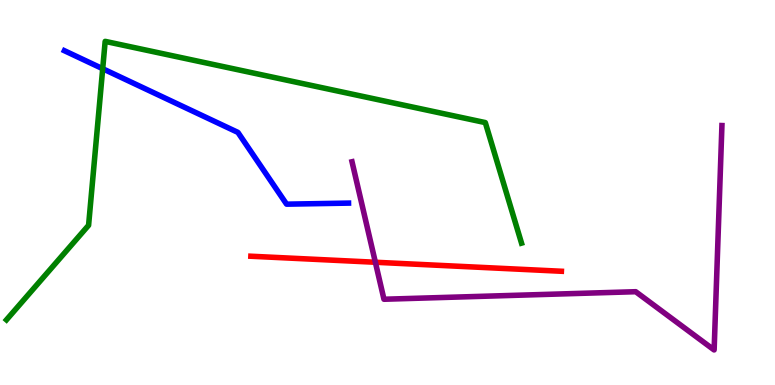[{'lines': ['blue', 'red'], 'intersections': []}, {'lines': ['green', 'red'], 'intersections': []}, {'lines': ['purple', 'red'], 'intersections': [{'x': 4.84, 'y': 3.19}]}, {'lines': ['blue', 'green'], 'intersections': [{'x': 1.33, 'y': 8.21}]}, {'lines': ['blue', 'purple'], 'intersections': []}, {'lines': ['green', 'purple'], 'intersections': []}]